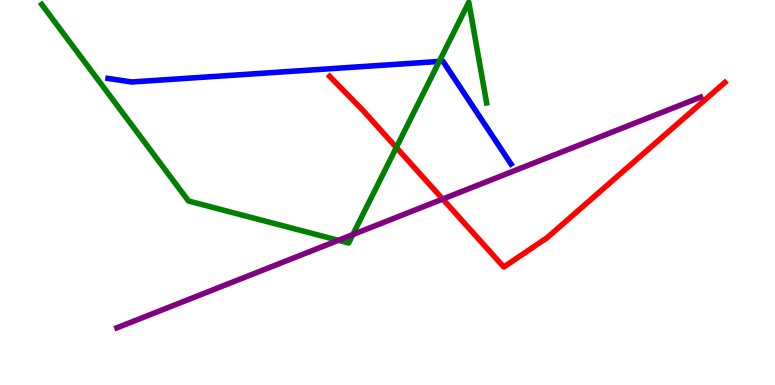[{'lines': ['blue', 'red'], 'intersections': []}, {'lines': ['green', 'red'], 'intersections': [{'x': 5.11, 'y': 6.17}]}, {'lines': ['purple', 'red'], 'intersections': [{'x': 5.71, 'y': 4.83}]}, {'lines': ['blue', 'green'], 'intersections': [{'x': 5.67, 'y': 8.4}]}, {'lines': ['blue', 'purple'], 'intersections': []}, {'lines': ['green', 'purple'], 'intersections': [{'x': 4.37, 'y': 3.76}, {'x': 4.55, 'y': 3.91}]}]